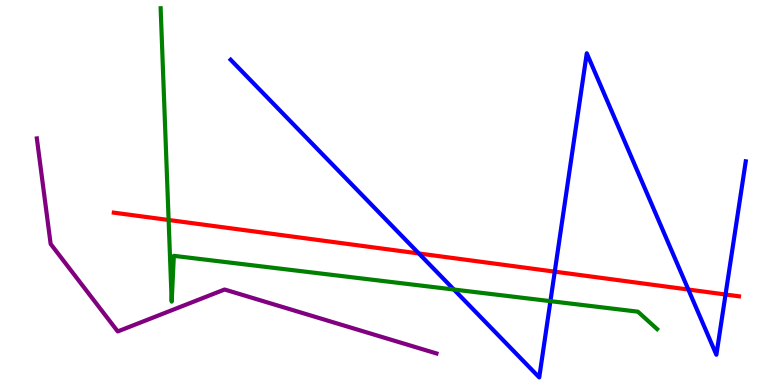[{'lines': ['blue', 'red'], 'intersections': [{'x': 5.4, 'y': 3.42}, {'x': 7.16, 'y': 2.94}, {'x': 8.88, 'y': 2.48}, {'x': 9.36, 'y': 2.35}]}, {'lines': ['green', 'red'], 'intersections': [{'x': 2.18, 'y': 4.29}]}, {'lines': ['purple', 'red'], 'intersections': []}, {'lines': ['blue', 'green'], 'intersections': [{'x': 5.86, 'y': 2.48}, {'x': 7.1, 'y': 2.18}]}, {'lines': ['blue', 'purple'], 'intersections': []}, {'lines': ['green', 'purple'], 'intersections': []}]